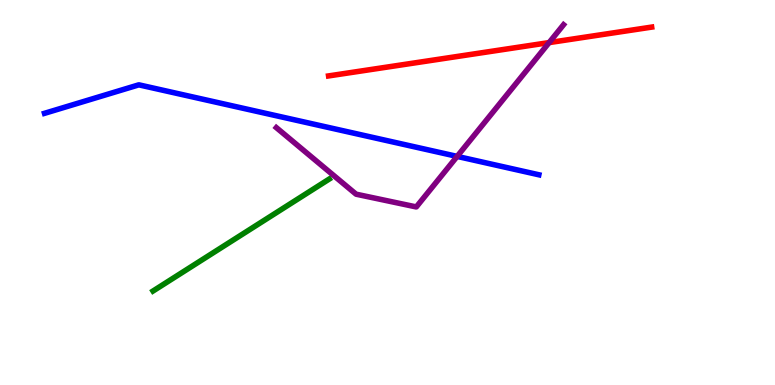[{'lines': ['blue', 'red'], 'intersections': []}, {'lines': ['green', 'red'], 'intersections': []}, {'lines': ['purple', 'red'], 'intersections': [{'x': 7.09, 'y': 8.89}]}, {'lines': ['blue', 'green'], 'intersections': []}, {'lines': ['blue', 'purple'], 'intersections': [{'x': 5.9, 'y': 5.94}]}, {'lines': ['green', 'purple'], 'intersections': []}]